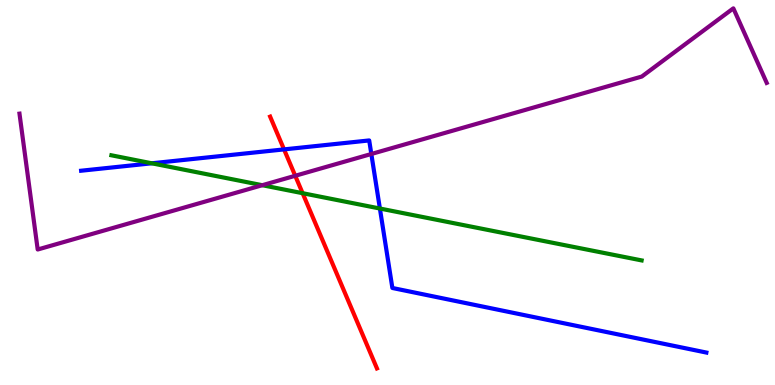[{'lines': ['blue', 'red'], 'intersections': [{'x': 3.66, 'y': 6.12}]}, {'lines': ['green', 'red'], 'intersections': [{'x': 3.9, 'y': 4.98}]}, {'lines': ['purple', 'red'], 'intersections': [{'x': 3.81, 'y': 5.43}]}, {'lines': ['blue', 'green'], 'intersections': [{'x': 1.96, 'y': 5.76}, {'x': 4.9, 'y': 4.58}]}, {'lines': ['blue', 'purple'], 'intersections': [{'x': 4.79, 'y': 6.0}]}, {'lines': ['green', 'purple'], 'intersections': [{'x': 3.38, 'y': 5.19}]}]